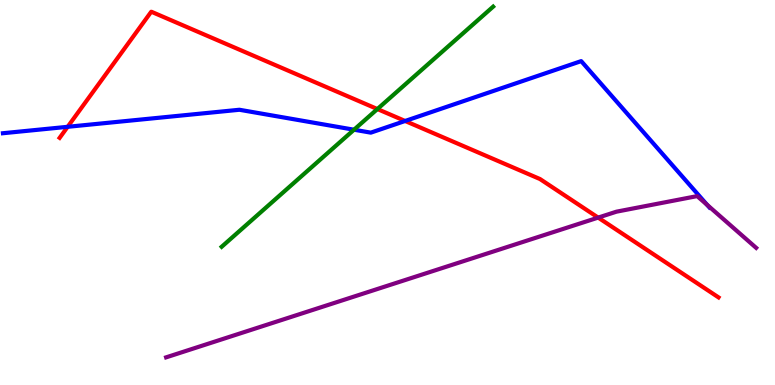[{'lines': ['blue', 'red'], 'intersections': [{'x': 0.873, 'y': 6.71}, {'x': 5.23, 'y': 6.86}]}, {'lines': ['green', 'red'], 'intersections': [{'x': 4.87, 'y': 7.17}]}, {'lines': ['purple', 'red'], 'intersections': [{'x': 7.72, 'y': 4.35}]}, {'lines': ['blue', 'green'], 'intersections': [{'x': 4.57, 'y': 6.63}]}, {'lines': ['blue', 'purple'], 'intersections': [{'x': 9.12, 'y': 4.68}]}, {'lines': ['green', 'purple'], 'intersections': []}]